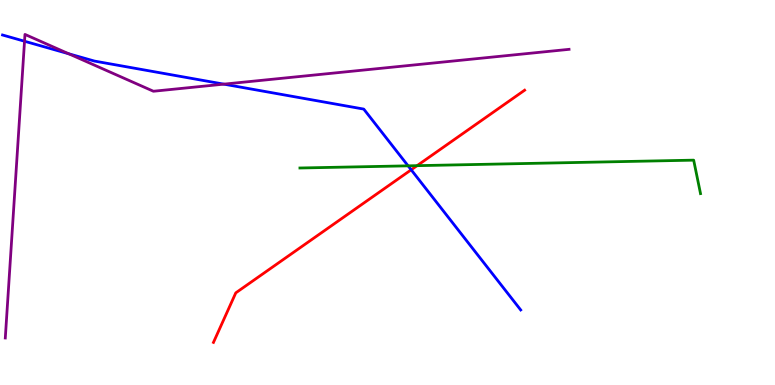[{'lines': ['blue', 'red'], 'intersections': [{'x': 5.31, 'y': 5.59}]}, {'lines': ['green', 'red'], 'intersections': [{'x': 5.38, 'y': 5.7}]}, {'lines': ['purple', 'red'], 'intersections': []}, {'lines': ['blue', 'green'], 'intersections': [{'x': 5.27, 'y': 5.69}]}, {'lines': ['blue', 'purple'], 'intersections': [{'x': 0.317, 'y': 8.93}, {'x': 0.887, 'y': 8.6}, {'x': 2.89, 'y': 7.81}]}, {'lines': ['green', 'purple'], 'intersections': []}]